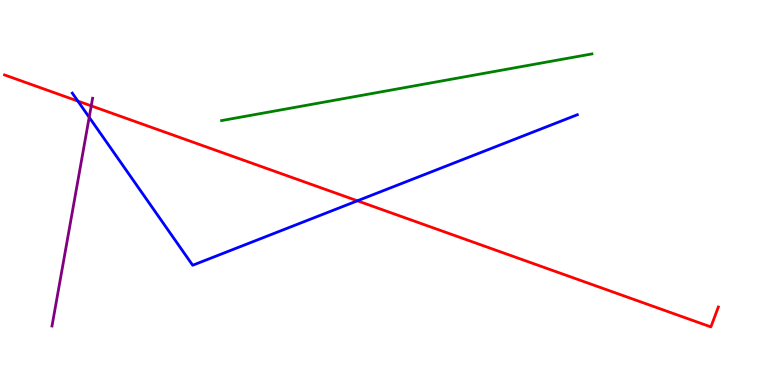[{'lines': ['blue', 'red'], 'intersections': [{'x': 1.0, 'y': 7.37}, {'x': 4.61, 'y': 4.78}]}, {'lines': ['green', 'red'], 'intersections': []}, {'lines': ['purple', 'red'], 'intersections': [{'x': 1.18, 'y': 7.25}]}, {'lines': ['blue', 'green'], 'intersections': []}, {'lines': ['blue', 'purple'], 'intersections': [{'x': 1.15, 'y': 6.95}]}, {'lines': ['green', 'purple'], 'intersections': []}]